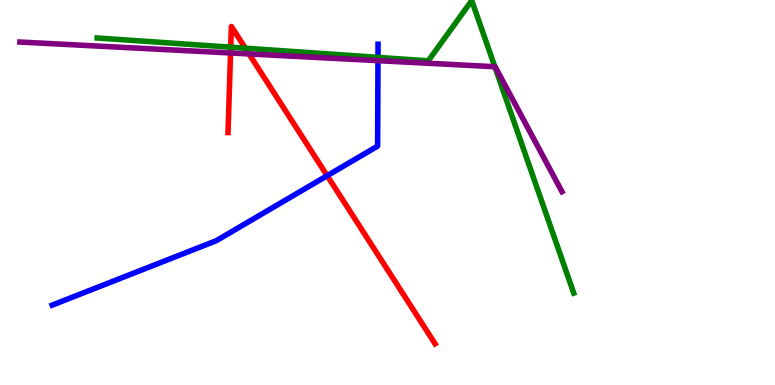[{'lines': ['blue', 'red'], 'intersections': [{'x': 4.22, 'y': 5.44}]}, {'lines': ['green', 'red'], 'intersections': [{'x': 2.98, 'y': 8.77}, {'x': 3.17, 'y': 8.75}]}, {'lines': ['purple', 'red'], 'intersections': [{'x': 2.97, 'y': 8.62}, {'x': 3.21, 'y': 8.6}]}, {'lines': ['blue', 'green'], 'intersections': [{'x': 4.88, 'y': 8.51}]}, {'lines': ['blue', 'purple'], 'intersections': [{'x': 4.88, 'y': 8.42}]}, {'lines': ['green', 'purple'], 'intersections': [{'x': 6.38, 'y': 8.27}]}]